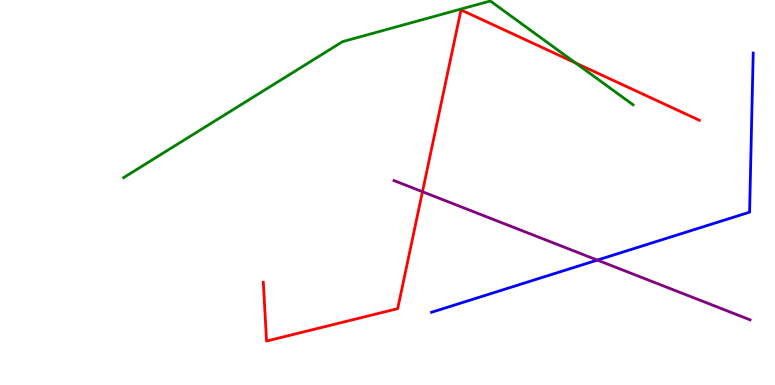[{'lines': ['blue', 'red'], 'intersections': []}, {'lines': ['green', 'red'], 'intersections': [{'x': 7.43, 'y': 8.37}]}, {'lines': ['purple', 'red'], 'intersections': [{'x': 5.45, 'y': 5.02}]}, {'lines': ['blue', 'green'], 'intersections': []}, {'lines': ['blue', 'purple'], 'intersections': [{'x': 7.71, 'y': 3.24}]}, {'lines': ['green', 'purple'], 'intersections': []}]